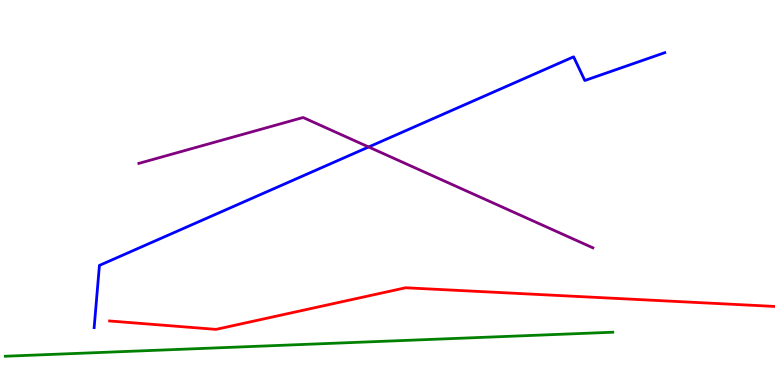[{'lines': ['blue', 'red'], 'intersections': []}, {'lines': ['green', 'red'], 'intersections': []}, {'lines': ['purple', 'red'], 'intersections': []}, {'lines': ['blue', 'green'], 'intersections': []}, {'lines': ['blue', 'purple'], 'intersections': [{'x': 4.76, 'y': 6.18}]}, {'lines': ['green', 'purple'], 'intersections': []}]